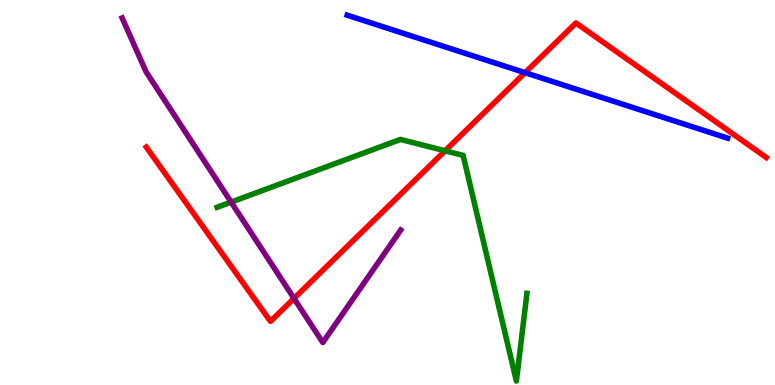[{'lines': ['blue', 'red'], 'intersections': [{'x': 6.77, 'y': 8.11}]}, {'lines': ['green', 'red'], 'intersections': [{'x': 5.74, 'y': 6.08}]}, {'lines': ['purple', 'red'], 'intersections': [{'x': 3.79, 'y': 2.25}]}, {'lines': ['blue', 'green'], 'intersections': []}, {'lines': ['blue', 'purple'], 'intersections': []}, {'lines': ['green', 'purple'], 'intersections': [{'x': 2.98, 'y': 4.75}]}]